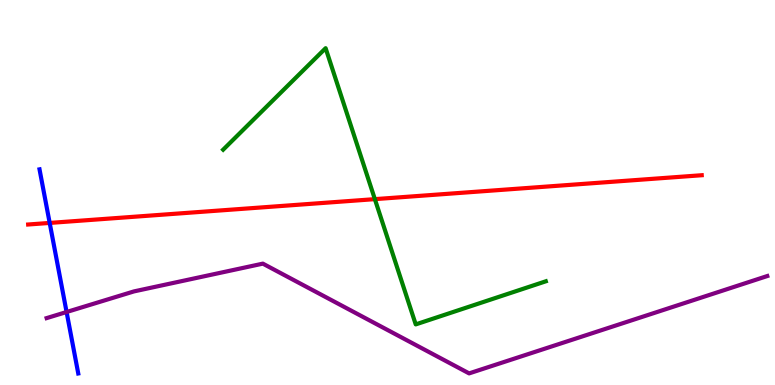[{'lines': ['blue', 'red'], 'intersections': [{'x': 0.641, 'y': 4.21}]}, {'lines': ['green', 'red'], 'intersections': [{'x': 4.84, 'y': 4.83}]}, {'lines': ['purple', 'red'], 'intersections': []}, {'lines': ['blue', 'green'], 'intersections': []}, {'lines': ['blue', 'purple'], 'intersections': [{'x': 0.859, 'y': 1.9}]}, {'lines': ['green', 'purple'], 'intersections': []}]